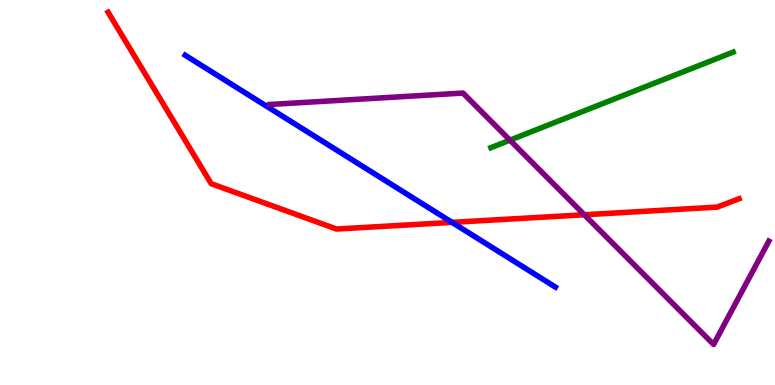[{'lines': ['blue', 'red'], 'intersections': [{'x': 5.83, 'y': 4.22}]}, {'lines': ['green', 'red'], 'intersections': []}, {'lines': ['purple', 'red'], 'intersections': [{'x': 7.54, 'y': 4.42}]}, {'lines': ['blue', 'green'], 'intersections': []}, {'lines': ['blue', 'purple'], 'intersections': []}, {'lines': ['green', 'purple'], 'intersections': [{'x': 6.58, 'y': 6.36}]}]